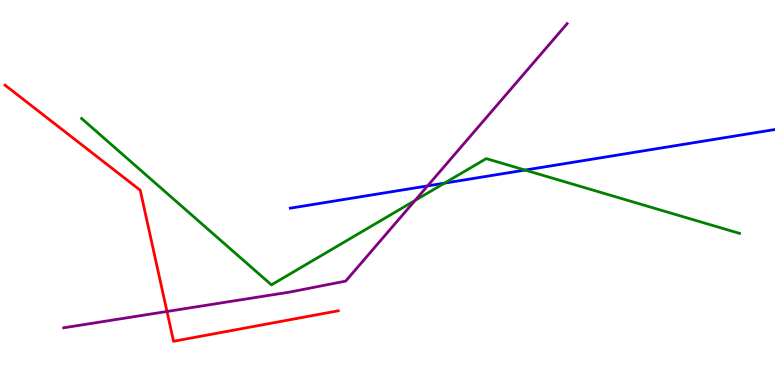[{'lines': ['blue', 'red'], 'intersections': []}, {'lines': ['green', 'red'], 'intersections': []}, {'lines': ['purple', 'red'], 'intersections': [{'x': 2.15, 'y': 1.91}]}, {'lines': ['blue', 'green'], 'intersections': [{'x': 5.74, 'y': 5.24}, {'x': 6.78, 'y': 5.58}]}, {'lines': ['blue', 'purple'], 'intersections': [{'x': 5.52, 'y': 5.17}]}, {'lines': ['green', 'purple'], 'intersections': [{'x': 5.36, 'y': 4.79}]}]